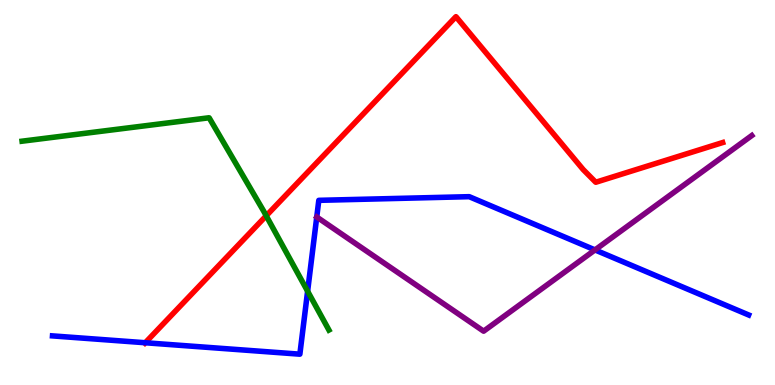[{'lines': ['blue', 'red'], 'intersections': [{'x': 1.87, 'y': 1.1}]}, {'lines': ['green', 'red'], 'intersections': [{'x': 3.44, 'y': 4.4}]}, {'lines': ['purple', 'red'], 'intersections': []}, {'lines': ['blue', 'green'], 'intersections': [{'x': 3.97, 'y': 2.44}]}, {'lines': ['blue', 'purple'], 'intersections': [{'x': 7.68, 'y': 3.51}]}, {'lines': ['green', 'purple'], 'intersections': []}]